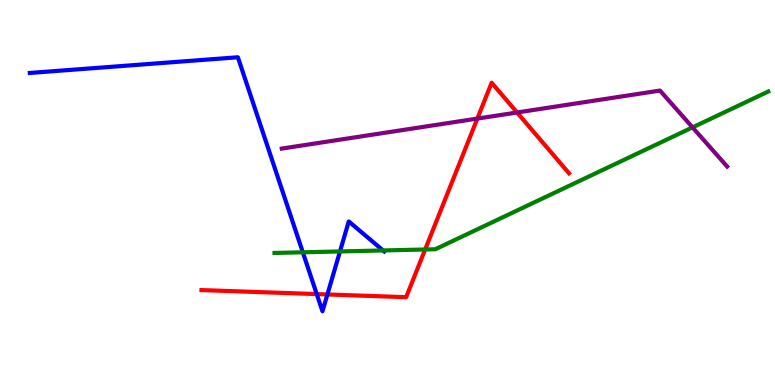[{'lines': ['blue', 'red'], 'intersections': [{'x': 4.09, 'y': 2.36}, {'x': 4.22, 'y': 2.35}]}, {'lines': ['green', 'red'], 'intersections': [{'x': 5.49, 'y': 3.52}]}, {'lines': ['purple', 'red'], 'intersections': [{'x': 6.16, 'y': 6.92}, {'x': 6.67, 'y': 7.08}]}, {'lines': ['blue', 'green'], 'intersections': [{'x': 3.91, 'y': 3.45}, {'x': 4.39, 'y': 3.47}, {'x': 4.94, 'y': 3.49}]}, {'lines': ['blue', 'purple'], 'intersections': []}, {'lines': ['green', 'purple'], 'intersections': [{'x': 8.94, 'y': 6.69}]}]